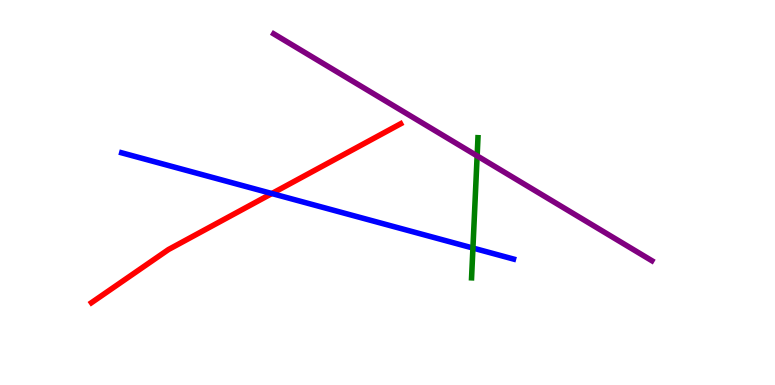[{'lines': ['blue', 'red'], 'intersections': [{'x': 3.51, 'y': 4.97}]}, {'lines': ['green', 'red'], 'intersections': []}, {'lines': ['purple', 'red'], 'intersections': []}, {'lines': ['blue', 'green'], 'intersections': [{'x': 6.1, 'y': 3.56}]}, {'lines': ['blue', 'purple'], 'intersections': []}, {'lines': ['green', 'purple'], 'intersections': [{'x': 6.16, 'y': 5.95}]}]